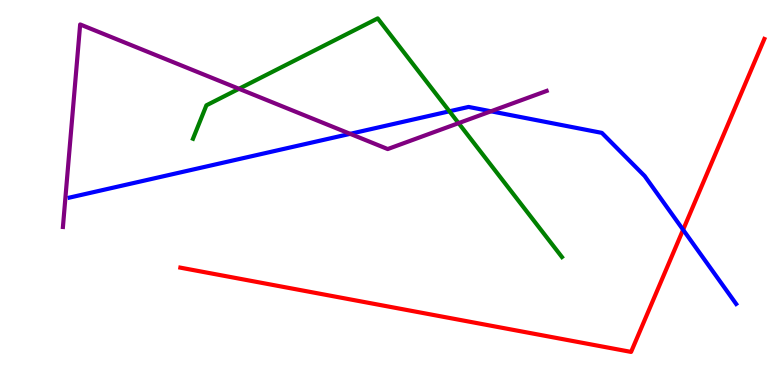[{'lines': ['blue', 'red'], 'intersections': [{'x': 8.81, 'y': 4.03}]}, {'lines': ['green', 'red'], 'intersections': []}, {'lines': ['purple', 'red'], 'intersections': []}, {'lines': ['blue', 'green'], 'intersections': [{'x': 5.8, 'y': 7.11}]}, {'lines': ['blue', 'purple'], 'intersections': [{'x': 4.52, 'y': 6.52}, {'x': 6.34, 'y': 7.11}]}, {'lines': ['green', 'purple'], 'intersections': [{'x': 3.08, 'y': 7.69}, {'x': 5.92, 'y': 6.8}]}]